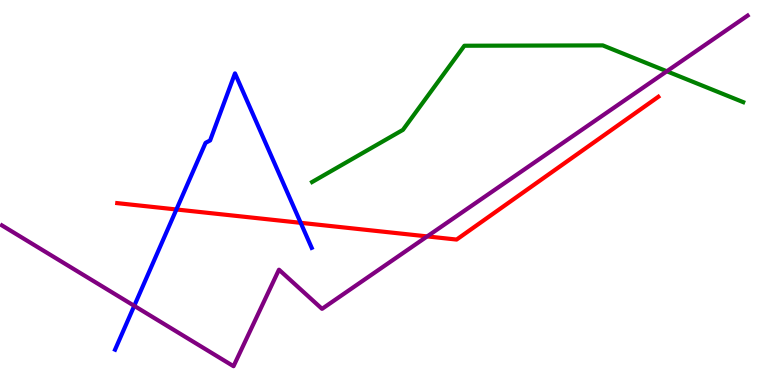[{'lines': ['blue', 'red'], 'intersections': [{'x': 2.28, 'y': 4.56}, {'x': 3.88, 'y': 4.21}]}, {'lines': ['green', 'red'], 'intersections': []}, {'lines': ['purple', 'red'], 'intersections': [{'x': 5.51, 'y': 3.86}]}, {'lines': ['blue', 'green'], 'intersections': []}, {'lines': ['blue', 'purple'], 'intersections': [{'x': 1.73, 'y': 2.06}]}, {'lines': ['green', 'purple'], 'intersections': [{'x': 8.6, 'y': 8.15}]}]